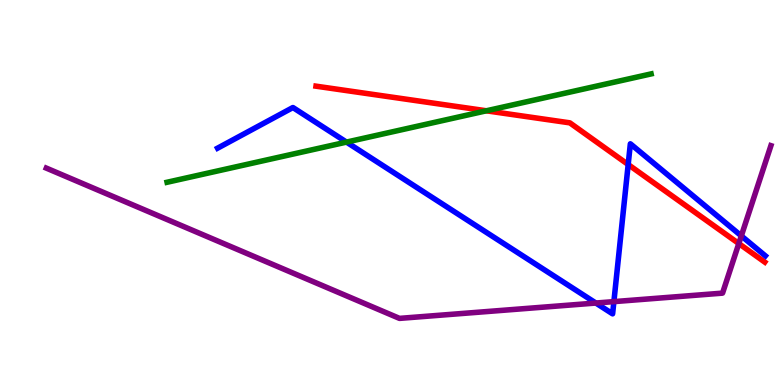[{'lines': ['blue', 'red'], 'intersections': [{'x': 8.11, 'y': 5.73}]}, {'lines': ['green', 'red'], 'intersections': [{'x': 6.28, 'y': 7.12}]}, {'lines': ['purple', 'red'], 'intersections': [{'x': 9.53, 'y': 3.67}]}, {'lines': ['blue', 'green'], 'intersections': [{'x': 4.47, 'y': 6.31}]}, {'lines': ['blue', 'purple'], 'intersections': [{'x': 7.69, 'y': 2.13}, {'x': 7.92, 'y': 2.17}, {'x': 9.57, 'y': 3.87}]}, {'lines': ['green', 'purple'], 'intersections': []}]